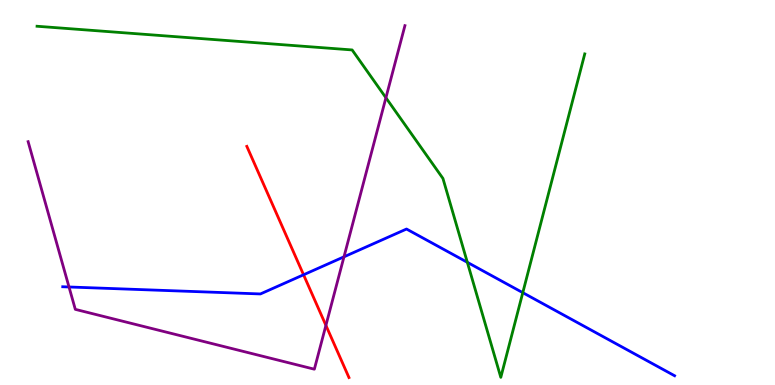[{'lines': ['blue', 'red'], 'intersections': [{'x': 3.92, 'y': 2.86}]}, {'lines': ['green', 'red'], 'intersections': []}, {'lines': ['purple', 'red'], 'intersections': [{'x': 4.21, 'y': 1.55}]}, {'lines': ['blue', 'green'], 'intersections': [{'x': 6.03, 'y': 3.19}, {'x': 6.75, 'y': 2.4}]}, {'lines': ['blue', 'purple'], 'intersections': [{'x': 0.891, 'y': 2.55}, {'x': 4.44, 'y': 3.33}]}, {'lines': ['green', 'purple'], 'intersections': [{'x': 4.98, 'y': 7.46}]}]